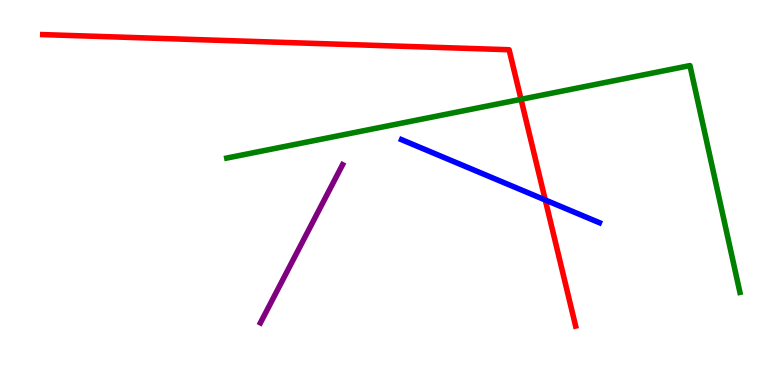[{'lines': ['blue', 'red'], 'intersections': [{'x': 7.04, 'y': 4.81}]}, {'lines': ['green', 'red'], 'intersections': [{'x': 6.72, 'y': 7.42}]}, {'lines': ['purple', 'red'], 'intersections': []}, {'lines': ['blue', 'green'], 'intersections': []}, {'lines': ['blue', 'purple'], 'intersections': []}, {'lines': ['green', 'purple'], 'intersections': []}]